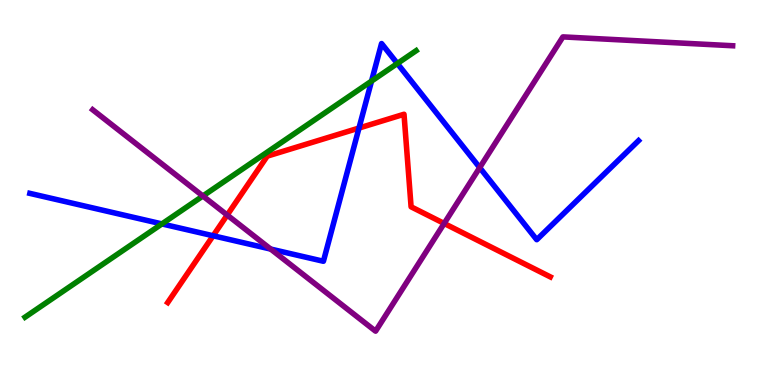[{'lines': ['blue', 'red'], 'intersections': [{'x': 2.75, 'y': 3.88}, {'x': 4.63, 'y': 6.67}]}, {'lines': ['green', 'red'], 'intersections': []}, {'lines': ['purple', 'red'], 'intersections': [{'x': 2.93, 'y': 4.41}, {'x': 5.73, 'y': 4.2}]}, {'lines': ['blue', 'green'], 'intersections': [{'x': 2.09, 'y': 4.18}, {'x': 4.79, 'y': 7.89}, {'x': 5.13, 'y': 8.35}]}, {'lines': ['blue', 'purple'], 'intersections': [{'x': 3.49, 'y': 3.53}, {'x': 6.19, 'y': 5.65}]}, {'lines': ['green', 'purple'], 'intersections': [{'x': 2.62, 'y': 4.91}]}]